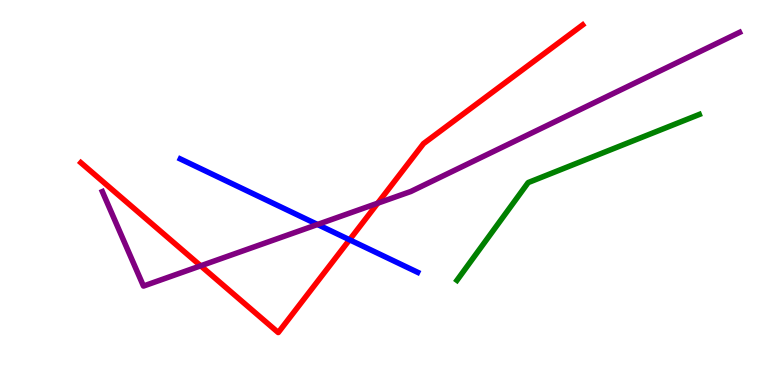[{'lines': ['blue', 'red'], 'intersections': [{'x': 4.51, 'y': 3.77}]}, {'lines': ['green', 'red'], 'intersections': []}, {'lines': ['purple', 'red'], 'intersections': [{'x': 2.59, 'y': 3.1}, {'x': 4.87, 'y': 4.72}]}, {'lines': ['blue', 'green'], 'intersections': []}, {'lines': ['blue', 'purple'], 'intersections': [{'x': 4.1, 'y': 4.17}]}, {'lines': ['green', 'purple'], 'intersections': []}]